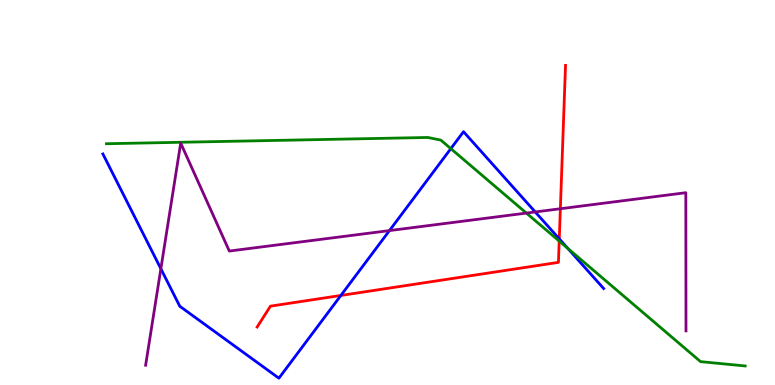[{'lines': ['blue', 'red'], 'intersections': [{'x': 4.4, 'y': 2.33}, {'x': 7.22, 'y': 3.8}]}, {'lines': ['green', 'red'], 'intersections': [{'x': 7.22, 'y': 3.74}]}, {'lines': ['purple', 'red'], 'intersections': [{'x': 7.23, 'y': 4.58}]}, {'lines': ['blue', 'green'], 'intersections': [{'x': 5.82, 'y': 6.14}, {'x': 7.33, 'y': 3.55}]}, {'lines': ['blue', 'purple'], 'intersections': [{'x': 2.08, 'y': 3.02}, {'x': 5.03, 'y': 4.01}, {'x': 6.91, 'y': 4.49}]}, {'lines': ['green', 'purple'], 'intersections': [{'x': 6.79, 'y': 4.47}]}]